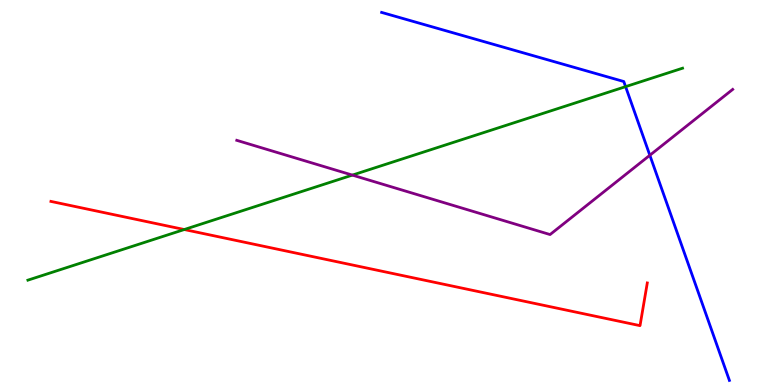[{'lines': ['blue', 'red'], 'intersections': []}, {'lines': ['green', 'red'], 'intersections': [{'x': 2.38, 'y': 4.04}]}, {'lines': ['purple', 'red'], 'intersections': []}, {'lines': ['blue', 'green'], 'intersections': [{'x': 8.07, 'y': 7.75}]}, {'lines': ['blue', 'purple'], 'intersections': [{'x': 8.39, 'y': 5.97}]}, {'lines': ['green', 'purple'], 'intersections': [{'x': 4.55, 'y': 5.45}]}]